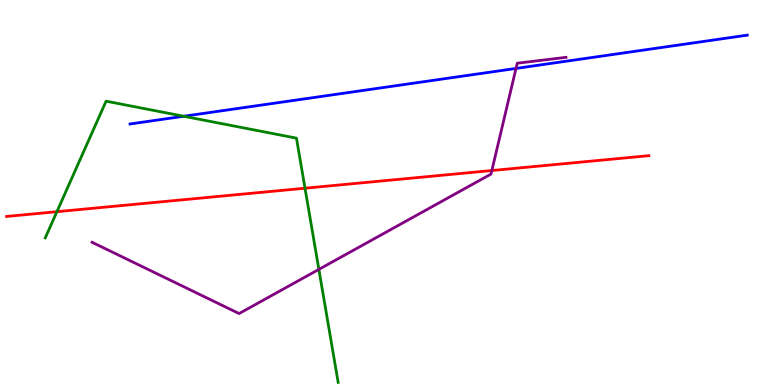[{'lines': ['blue', 'red'], 'intersections': []}, {'lines': ['green', 'red'], 'intersections': [{'x': 0.734, 'y': 4.5}, {'x': 3.94, 'y': 5.11}]}, {'lines': ['purple', 'red'], 'intersections': [{'x': 6.35, 'y': 5.57}]}, {'lines': ['blue', 'green'], 'intersections': [{'x': 2.37, 'y': 6.98}]}, {'lines': ['blue', 'purple'], 'intersections': [{'x': 6.66, 'y': 8.22}]}, {'lines': ['green', 'purple'], 'intersections': [{'x': 4.11, 'y': 3.0}]}]